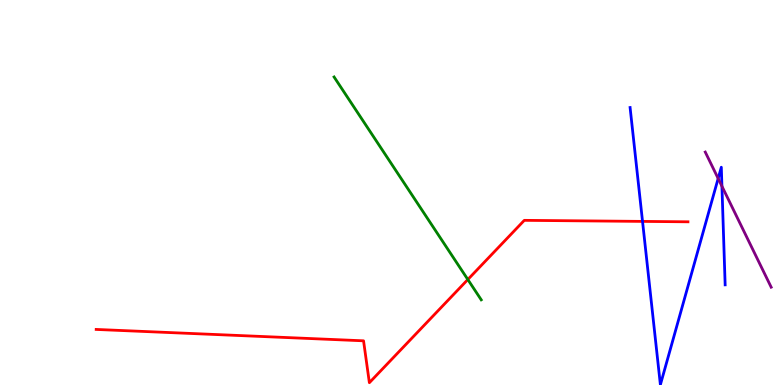[{'lines': ['blue', 'red'], 'intersections': [{'x': 8.29, 'y': 4.25}]}, {'lines': ['green', 'red'], 'intersections': [{'x': 6.04, 'y': 2.74}]}, {'lines': ['purple', 'red'], 'intersections': []}, {'lines': ['blue', 'green'], 'intersections': []}, {'lines': ['blue', 'purple'], 'intersections': [{'x': 9.27, 'y': 5.36}, {'x': 9.32, 'y': 5.16}]}, {'lines': ['green', 'purple'], 'intersections': []}]